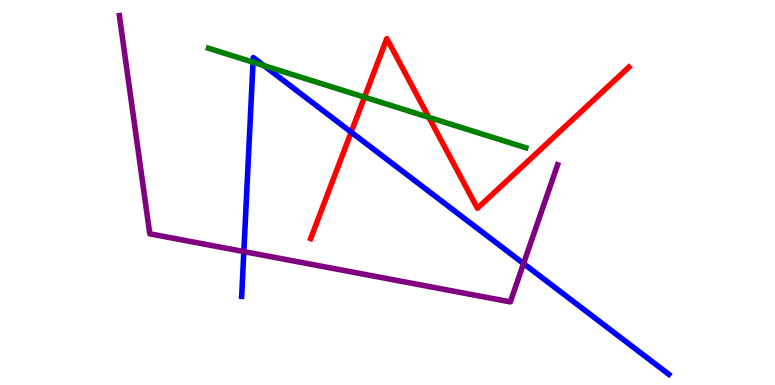[{'lines': ['blue', 'red'], 'intersections': [{'x': 4.53, 'y': 6.57}]}, {'lines': ['green', 'red'], 'intersections': [{'x': 4.7, 'y': 7.48}, {'x': 5.53, 'y': 6.95}]}, {'lines': ['purple', 'red'], 'intersections': []}, {'lines': ['blue', 'green'], 'intersections': [{'x': 3.27, 'y': 8.38}, {'x': 3.41, 'y': 8.3}]}, {'lines': ['blue', 'purple'], 'intersections': [{'x': 3.15, 'y': 3.47}, {'x': 6.76, 'y': 3.15}]}, {'lines': ['green', 'purple'], 'intersections': []}]